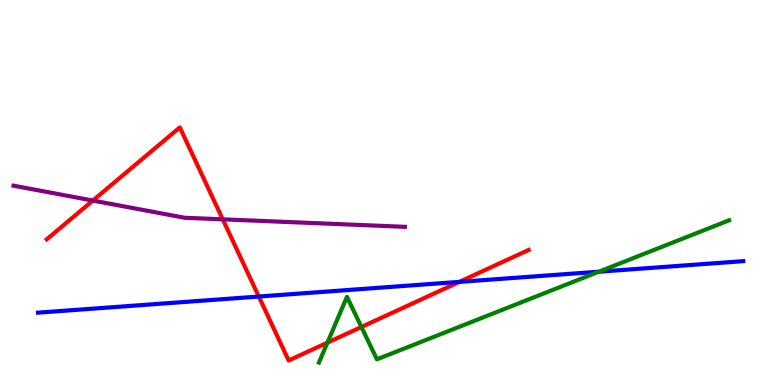[{'lines': ['blue', 'red'], 'intersections': [{'x': 3.34, 'y': 2.3}, {'x': 5.93, 'y': 2.68}]}, {'lines': ['green', 'red'], 'intersections': [{'x': 4.22, 'y': 1.1}, {'x': 4.66, 'y': 1.51}]}, {'lines': ['purple', 'red'], 'intersections': [{'x': 1.2, 'y': 4.79}, {'x': 2.87, 'y': 4.3}]}, {'lines': ['blue', 'green'], 'intersections': [{'x': 7.73, 'y': 2.94}]}, {'lines': ['blue', 'purple'], 'intersections': []}, {'lines': ['green', 'purple'], 'intersections': []}]